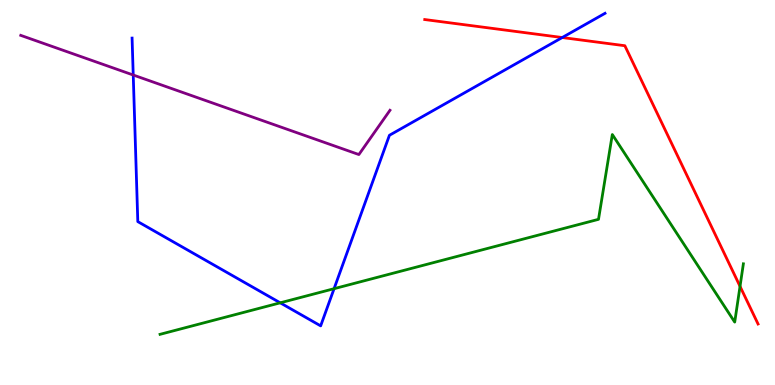[{'lines': ['blue', 'red'], 'intersections': [{'x': 7.25, 'y': 9.03}]}, {'lines': ['green', 'red'], 'intersections': [{'x': 9.55, 'y': 2.56}]}, {'lines': ['purple', 'red'], 'intersections': []}, {'lines': ['blue', 'green'], 'intersections': [{'x': 3.62, 'y': 2.13}, {'x': 4.31, 'y': 2.5}]}, {'lines': ['blue', 'purple'], 'intersections': [{'x': 1.72, 'y': 8.05}]}, {'lines': ['green', 'purple'], 'intersections': []}]